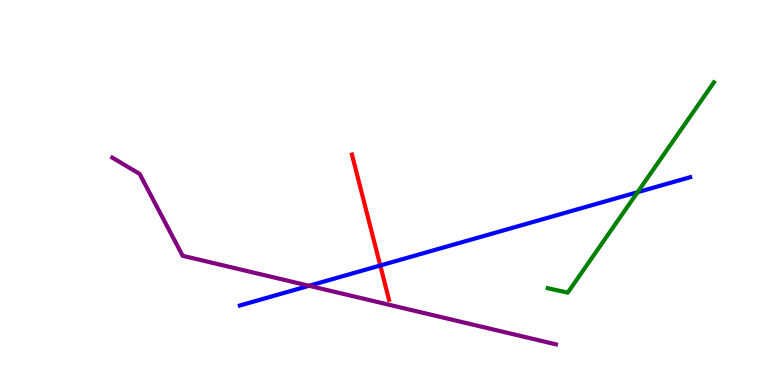[{'lines': ['blue', 'red'], 'intersections': [{'x': 4.91, 'y': 3.1}]}, {'lines': ['green', 'red'], 'intersections': []}, {'lines': ['purple', 'red'], 'intersections': []}, {'lines': ['blue', 'green'], 'intersections': [{'x': 8.23, 'y': 5.01}]}, {'lines': ['blue', 'purple'], 'intersections': [{'x': 3.99, 'y': 2.58}]}, {'lines': ['green', 'purple'], 'intersections': []}]